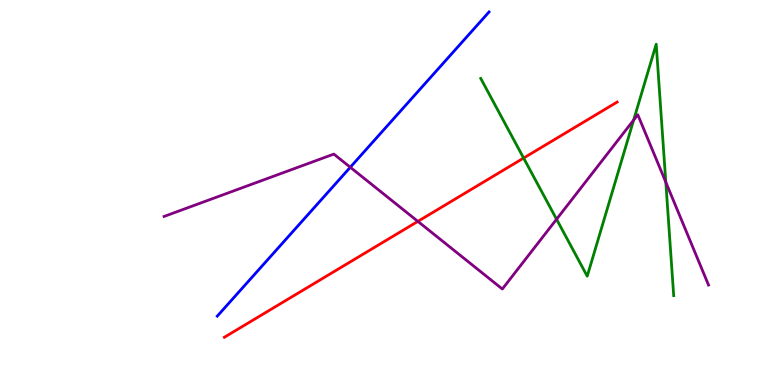[{'lines': ['blue', 'red'], 'intersections': []}, {'lines': ['green', 'red'], 'intersections': [{'x': 6.76, 'y': 5.89}]}, {'lines': ['purple', 'red'], 'intersections': [{'x': 5.39, 'y': 4.25}]}, {'lines': ['blue', 'green'], 'intersections': []}, {'lines': ['blue', 'purple'], 'intersections': [{'x': 4.52, 'y': 5.66}]}, {'lines': ['green', 'purple'], 'intersections': [{'x': 7.18, 'y': 4.31}, {'x': 8.18, 'y': 6.88}, {'x': 8.59, 'y': 5.27}]}]